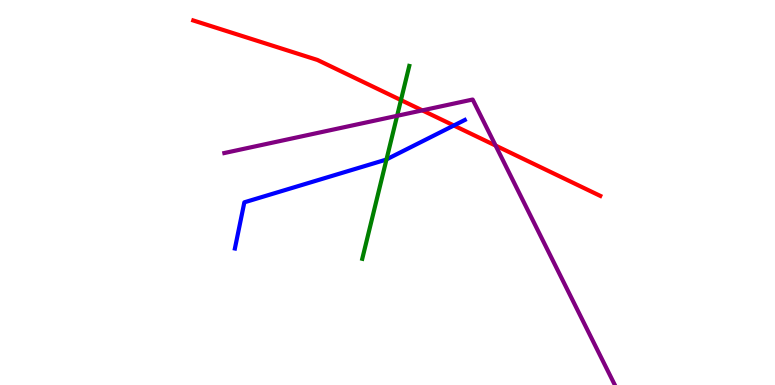[{'lines': ['blue', 'red'], 'intersections': [{'x': 5.86, 'y': 6.74}]}, {'lines': ['green', 'red'], 'intersections': [{'x': 5.17, 'y': 7.4}]}, {'lines': ['purple', 'red'], 'intersections': [{'x': 5.45, 'y': 7.13}, {'x': 6.39, 'y': 6.22}]}, {'lines': ['blue', 'green'], 'intersections': [{'x': 4.99, 'y': 5.86}]}, {'lines': ['blue', 'purple'], 'intersections': []}, {'lines': ['green', 'purple'], 'intersections': [{'x': 5.12, 'y': 6.99}]}]